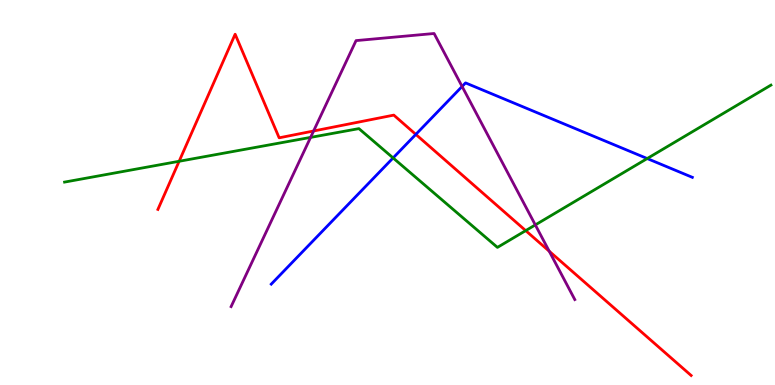[{'lines': ['blue', 'red'], 'intersections': [{'x': 5.37, 'y': 6.51}]}, {'lines': ['green', 'red'], 'intersections': [{'x': 2.31, 'y': 5.81}, {'x': 6.78, 'y': 4.01}]}, {'lines': ['purple', 'red'], 'intersections': [{'x': 4.05, 'y': 6.6}, {'x': 7.09, 'y': 3.48}]}, {'lines': ['blue', 'green'], 'intersections': [{'x': 5.07, 'y': 5.9}, {'x': 8.35, 'y': 5.88}]}, {'lines': ['blue', 'purple'], 'intersections': [{'x': 5.96, 'y': 7.75}]}, {'lines': ['green', 'purple'], 'intersections': [{'x': 4.01, 'y': 6.43}, {'x': 6.91, 'y': 4.16}]}]